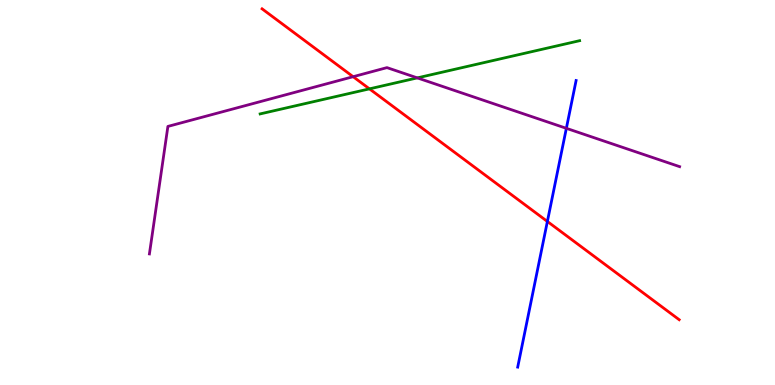[{'lines': ['blue', 'red'], 'intersections': [{'x': 7.06, 'y': 4.25}]}, {'lines': ['green', 'red'], 'intersections': [{'x': 4.77, 'y': 7.69}]}, {'lines': ['purple', 'red'], 'intersections': [{'x': 4.56, 'y': 8.01}]}, {'lines': ['blue', 'green'], 'intersections': []}, {'lines': ['blue', 'purple'], 'intersections': [{'x': 7.31, 'y': 6.67}]}, {'lines': ['green', 'purple'], 'intersections': [{'x': 5.38, 'y': 7.98}]}]